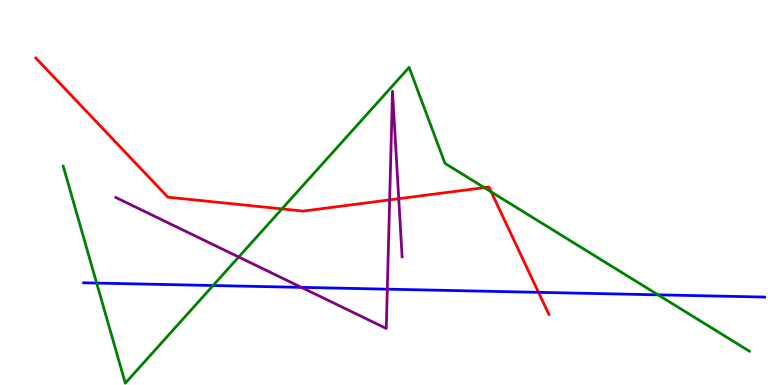[{'lines': ['blue', 'red'], 'intersections': [{'x': 6.95, 'y': 2.41}]}, {'lines': ['green', 'red'], 'intersections': [{'x': 3.64, 'y': 4.57}, {'x': 6.25, 'y': 5.13}, {'x': 6.34, 'y': 5.02}]}, {'lines': ['purple', 'red'], 'intersections': [{'x': 5.03, 'y': 4.81}, {'x': 5.14, 'y': 4.84}]}, {'lines': ['blue', 'green'], 'intersections': [{'x': 1.25, 'y': 2.65}, {'x': 2.75, 'y': 2.58}, {'x': 8.49, 'y': 2.34}]}, {'lines': ['blue', 'purple'], 'intersections': [{'x': 3.89, 'y': 2.54}, {'x': 5.0, 'y': 2.49}]}, {'lines': ['green', 'purple'], 'intersections': [{'x': 3.08, 'y': 3.32}]}]